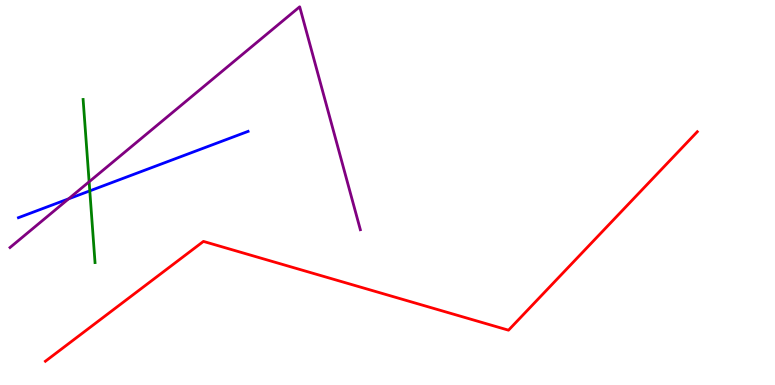[{'lines': ['blue', 'red'], 'intersections': []}, {'lines': ['green', 'red'], 'intersections': []}, {'lines': ['purple', 'red'], 'intersections': []}, {'lines': ['blue', 'green'], 'intersections': [{'x': 1.16, 'y': 5.04}]}, {'lines': ['blue', 'purple'], 'intersections': [{'x': 0.885, 'y': 4.84}]}, {'lines': ['green', 'purple'], 'intersections': [{'x': 1.15, 'y': 5.28}]}]